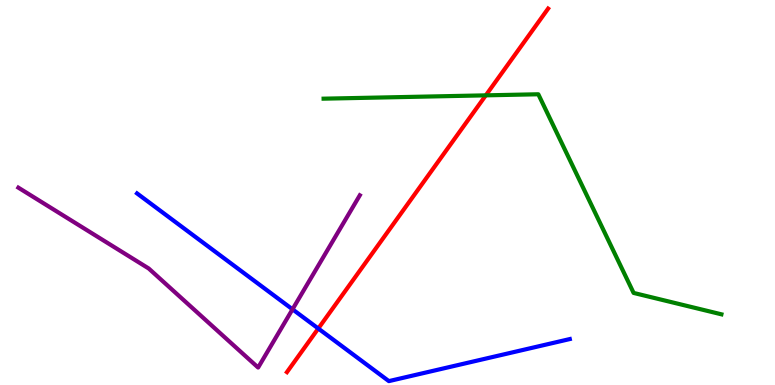[{'lines': ['blue', 'red'], 'intersections': [{'x': 4.11, 'y': 1.47}]}, {'lines': ['green', 'red'], 'intersections': [{'x': 6.27, 'y': 7.52}]}, {'lines': ['purple', 'red'], 'intersections': []}, {'lines': ['blue', 'green'], 'intersections': []}, {'lines': ['blue', 'purple'], 'intersections': [{'x': 3.77, 'y': 1.97}]}, {'lines': ['green', 'purple'], 'intersections': []}]